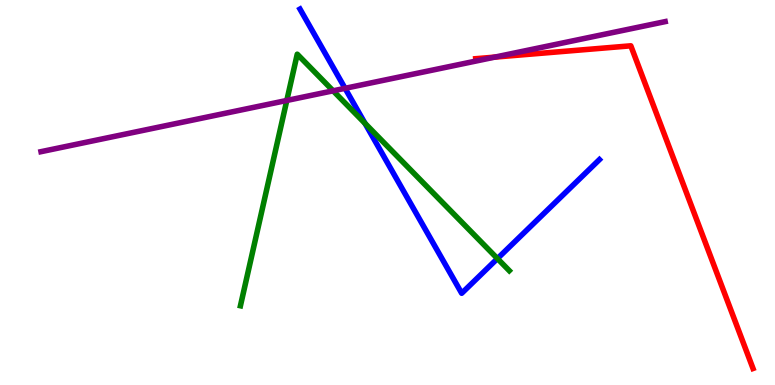[{'lines': ['blue', 'red'], 'intersections': []}, {'lines': ['green', 'red'], 'intersections': []}, {'lines': ['purple', 'red'], 'intersections': [{'x': 6.38, 'y': 8.52}]}, {'lines': ['blue', 'green'], 'intersections': [{'x': 4.71, 'y': 6.8}, {'x': 6.42, 'y': 3.28}]}, {'lines': ['blue', 'purple'], 'intersections': [{'x': 4.45, 'y': 7.71}]}, {'lines': ['green', 'purple'], 'intersections': [{'x': 3.7, 'y': 7.39}, {'x': 4.3, 'y': 7.64}]}]